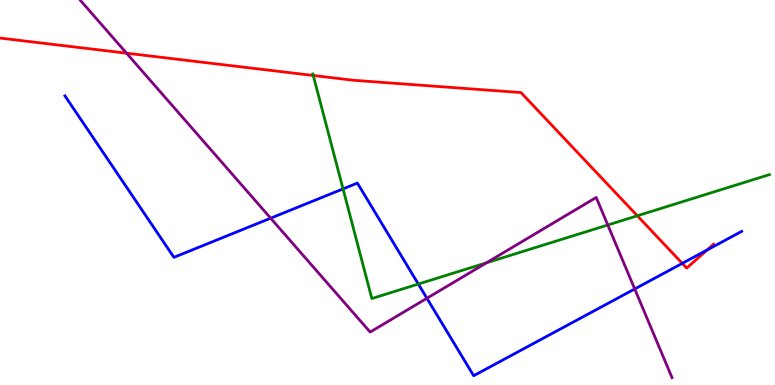[{'lines': ['blue', 'red'], 'intersections': [{'x': 8.8, 'y': 3.16}, {'x': 9.12, 'y': 3.51}]}, {'lines': ['green', 'red'], 'intersections': [{'x': 4.04, 'y': 8.04}, {'x': 8.22, 'y': 4.4}]}, {'lines': ['purple', 'red'], 'intersections': [{'x': 1.63, 'y': 8.62}]}, {'lines': ['blue', 'green'], 'intersections': [{'x': 4.43, 'y': 5.09}, {'x': 5.4, 'y': 2.62}]}, {'lines': ['blue', 'purple'], 'intersections': [{'x': 3.49, 'y': 4.33}, {'x': 5.51, 'y': 2.25}, {'x': 8.19, 'y': 2.49}]}, {'lines': ['green', 'purple'], 'intersections': [{'x': 6.28, 'y': 3.17}, {'x': 7.84, 'y': 4.16}]}]